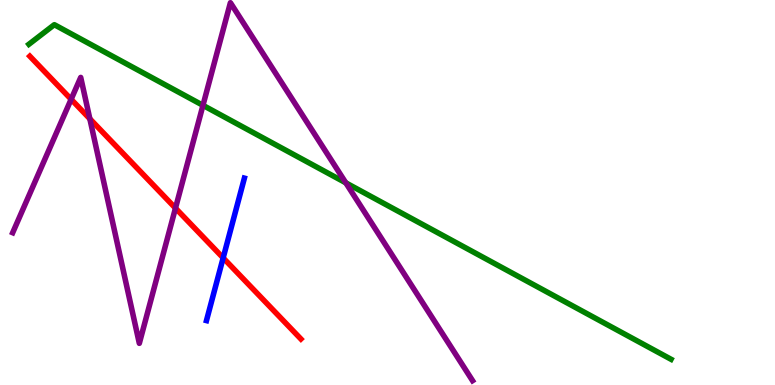[{'lines': ['blue', 'red'], 'intersections': [{'x': 2.88, 'y': 3.3}]}, {'lines': ['green', 'red'], 'intersections': []}, {'lines': ['purple', 'red'], 'intersections': [{'x': 0.918, 'y': 7.42}, {'x': 1.16, 'y': 6.91}, {'x': 2.26, 'y': 4.59}]}, {'lines': ['blue', 'green'], 'intersections': []}, {'lines': ['blue', 'purple'], 'intersections': []}, {'lines': ['green', 'purple'], 'intersections': [{'x': 2.62, 'y': 7.26}, {'x': 4.46, 'y': 5.25}]}]